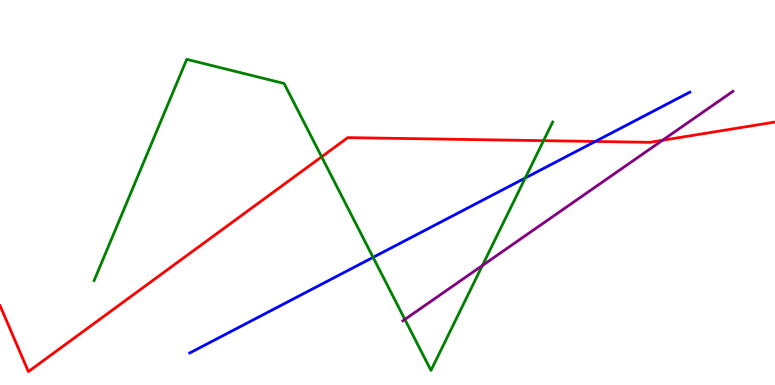[{'lines': ['blue', 'red'], 'intersections': [{'x': 7.68, 'y': 6.33}]}, {'lines': ['green', 'red'], 'intersections': [{'x': 4.15, 'y': 5.93}, {'x': 7.01, 'y': 6.35}]}, {'lines': ['purple', 'red'], 'intersections': [{'x': 8.55, 'y': 6.36}]}, {'lines': ['blue', 'green'], 'intersections': [{'x': 4.81, 'y': 3.32}, {'x': 6.78, 'y': 5.38}]}, {'lines': ['blue', 'purple'], 'intersections': []}, {'lines': ['green', 'purple'], 'intersections': [{'x': 5.22, 'y': 1.7}, {'x': 6.22, 'y': 3.1}]}]